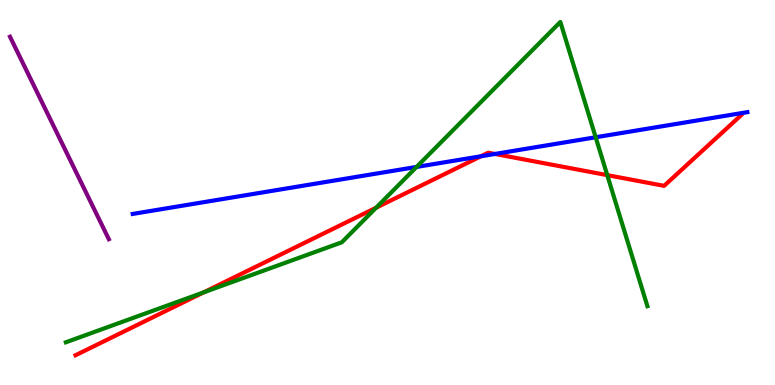[{'lines': ['blue', 'red'], 'intersections': [{'x': 6.21, 'y': 5.94}, {'x': 6.39, 'y': 6.0}]}, {'lines': ['green', 'red'], 'intersections': [{'x': 2.63, 'y': 2.41}, {'x': 4.85, 'y': 4.61}, {'x': 7.84, 'y': 5.45}]}, {'lines': ['purple', 'red'], 'intersections': []}, {'lines': ['blue', 'green'], 'intersections': [{'x': 5.38, 'y': 5.66}, {'x': 7.69, 'y': 6.43}]}, {'lines': ['blue', 'purple'], 'intersections': []}, {'lines': ['green', 'purple'], 'intersections': []}]